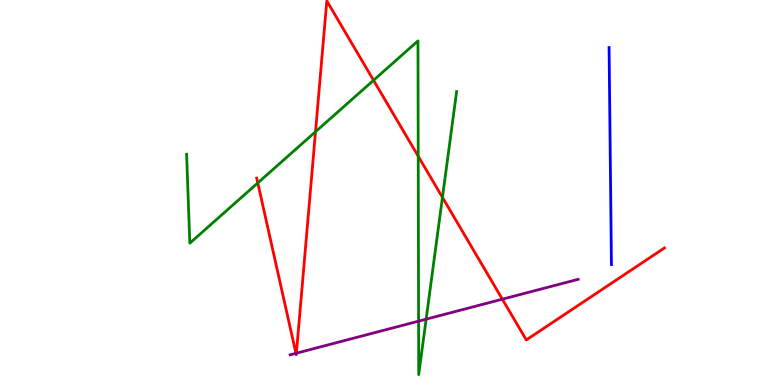[{'lines': ['blue', 'red'], 'intersections': []}, {'lines': ['green', 'red'], 'intersections': [{'x': 3.33, 'y': 5.25}, {'x': 4.07, 'y': 6.58}, {'x': 4.82, 'y': 7.91}, {'x': 5.4, 'y': 5.94}, {'x': 5.71, 'y': 4.87}]}, {'lines': ['purple', 'red'], 'intersections': [{'x': 3.82, 'y': 0.823}, {'x': 3.82, 'y': 0.826}, {'x': 6.48, 'y': 2.23}]}, {'lines': ['blue', 'green'], 'intersections': []}, {'lines': ['blue', 'purple'], 'intersections': []}, {'lines': ['green', 'purple'], 'intersections': [{'x': 5.4, 'y': 1.66}, {'x': 5.5, 'y': 1.71}]}]